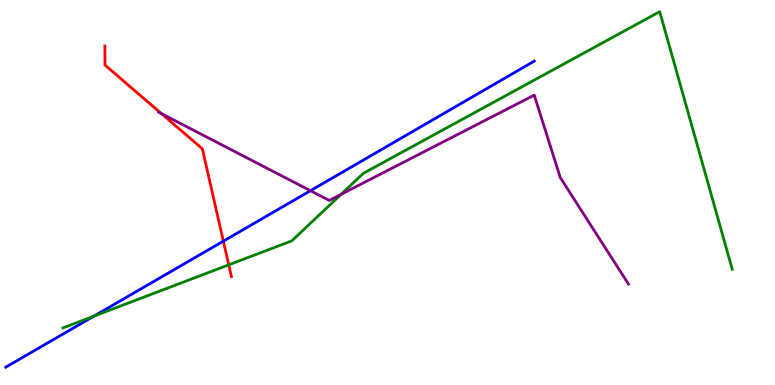[{'lines': ['blue', 'red'], 'intersections': [{'x': 2.88, 'y': 3.74}]}, {'lines': ['green', 'red'], 'intersections': [{'x': 2.95, 'y': 3.12}]}, {'lines': ['purple', 'red'], 'intersections': [{'x': 2.08, 'y': 7.05}]}, {'lines': ['blue', 'green'], 'intersections': [{'x': 1.21, 'y': 1.79}]}, {'lines': ['blue', 'purple'], 'intersections': [{'x': 4.01, 'y': 5.05}]}, {'lines': ['green', 'purple'], 'intersections': [{'x': 4.4, 'y': 4.95}]}]